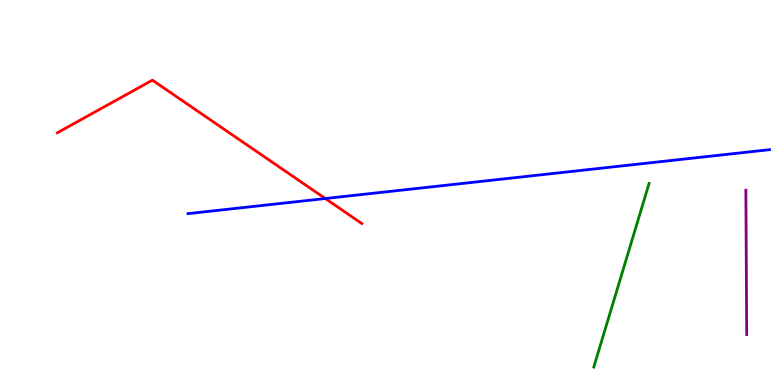[{'lines': ['blue', 'red'], 'intersections': [{'x': 4.2, 'y': 4.84}]}, {'lines': ['green', 'red'], 'intersections': []}, {'lines': ['purple', 'red'], 'intersections': []}, {'lines': ['blue', 'green'], 'intersections': []}, {'lines': ['blue', 'purple'], 'intersections': []}, {'lines': ['green', 'purple'], 'intersections': []}]